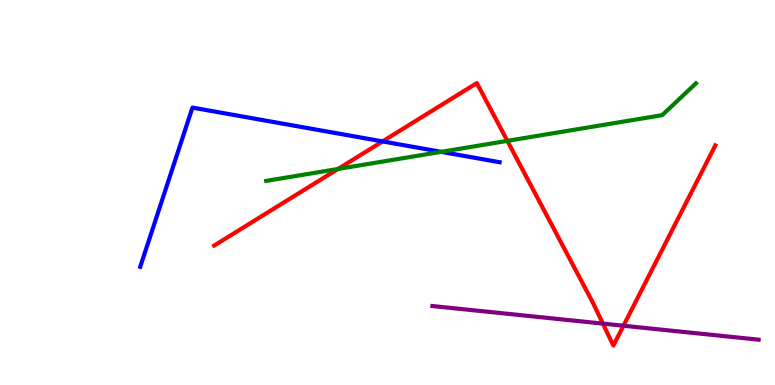[{'lines': ['blue', 'red'], 'intersections': [{'x': 4.94, 'y': 6.33}]}, {'lines': ['green', 'red'], 'intersections': [{'x': 4.36, 'y': 5.61}, {'x': 6.55, 'y': 6.34}]}, {'lines': ['purple', 'red'], 'intersections': [{'x': 7.78, 'y': 1.59}, {'x': 8.04, 'y': 1.54}]}, {'lines': ['blue', 'green'], 'intersections': [{'x': 5.69, 'y': 6.06}]}, {'lines': ['blue', 'purple'], 'intersections': []}, {'lines': ['green', 'purple'], 'intersections': []}]